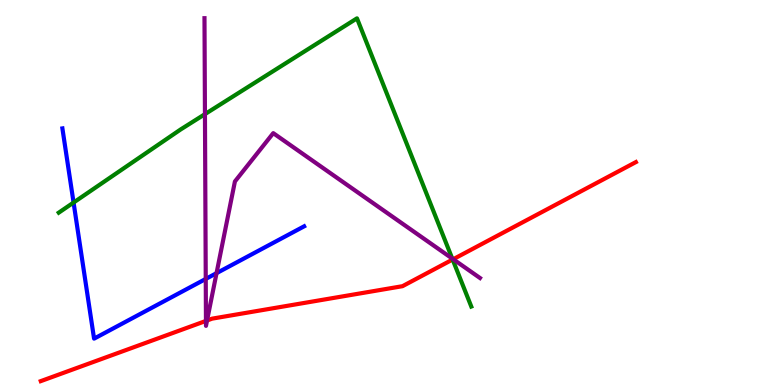[{'lines': ['blue', 'red'], 'intersections': []}, {'lines': ['green', 'red'], 'intersections': [{'x': 5.84, 'y': 3.26}]}, {'lines': ['purple', 'red'], 'intersections': [{'x': 2.66, 'y': 1.66}, {'x': 2.67, 'y': 1.68}, {'x': 5.85, 'y': 3.27}]}, {'lines': ['blue', 'green'], 'intersections': [{'x': 0.949, 'y': 4.74}]}, {'lines': ['blue', 'purple'], 'intersections': [{'x': 2.65, 'y': 2.75}, {'x': 2.79, 'y': 2.9}]}, {'lines': ['green', 'purple'], 'intersections': [{'x': 2.64, 'y': 7.04}, {'x': 5.84, 'y': 3.28}]}]